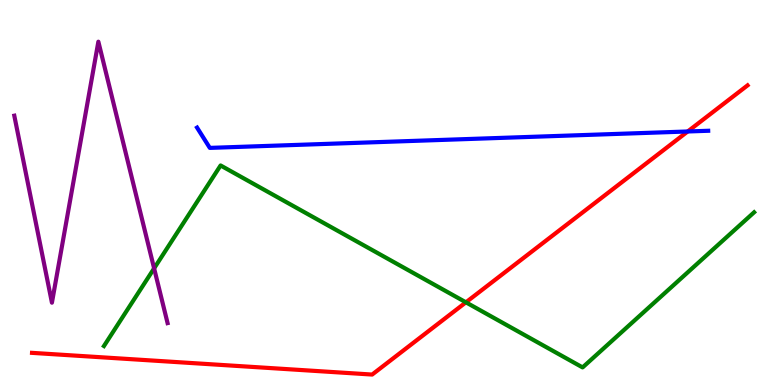[{'lines': ['blue', 'red'], 'intersections': [{'x': 8.87, 'y': 6.59}]}, {'lines': ['green', 'red'], 'intersections': [{'x': 6.01, 'y': 2.15}]}, {'lines': ['purple', 'red'], 'intersections': []}, {'lines': ['blue', 'green'], 'intersections': []}, {'lines': ['blue', 'purple'], 'intersections': []}, {'lines': ['green', 'purple'], 'intersections': [{'x': 1.99, 'y': 3.03}]}]